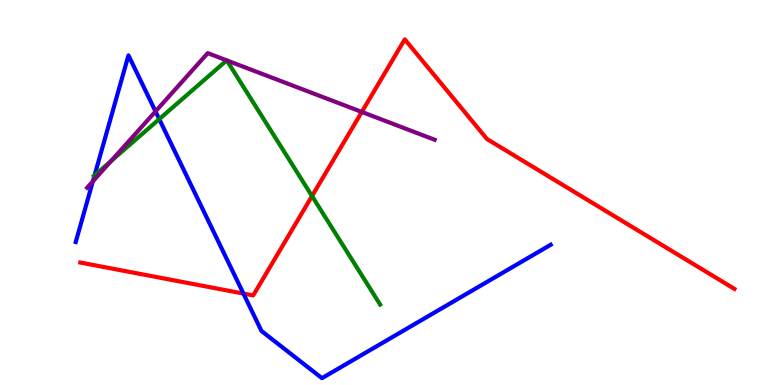[{'lines': ['blue', 'red'], 'intersections': [{'x': 3.14, 'y': 2.37}]}, {'lines': ['green', 'red'], 'intersections': [{'x': 4.03, 'y': 4.91}]}, {'lines': ['purple', 'red'], 'intersections': [{'x': 4.67, 'y': 7.09}]}, {'lines': ['blue', 'green'], 'intersections': [{'x': 1.22, 'y': 5.44}, {'x': 2.05, 'y': 6.91}]}, {'lines': ['blue', 'purple'], 'intersections': [{'x': 1.2, 'y': 5.29}, {'x': 2.01, 'y': 7.11}]}, {'lines': ['green', 'purple'], 'intersections': [{'x': 1.43, 'y': 5.81}, {'x': 2.93, 'y': 8.43}, {'x': 2.93, 'y': 8.43}]}]